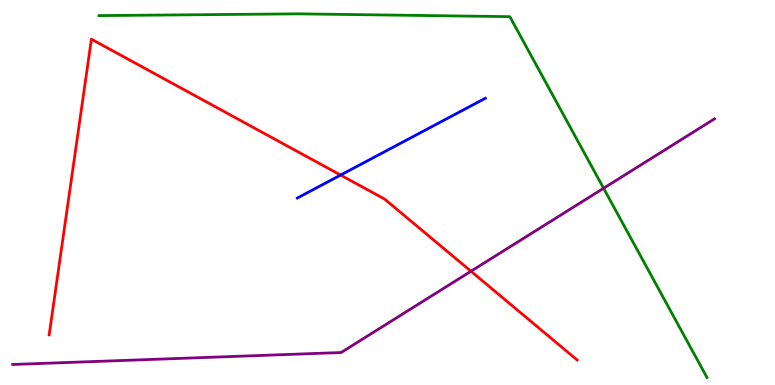[{'lines': ['blue', 'red'], 'intersections': [{'x': 4.4, 'y': 5.45}]}, {'lines': ['green', 'red'], 'intersections': []}, {'lines': ['purple', 'red'], 'intersections': [{'x': 6.08, 'y': 2.95}]}, {'lines': ['blue', 'green'], 'intersections': []}, {'lines': ['blue', 'purple'], 'intersections': []}, {'lines': ['green', 'purple'], 'intersections': [{'x': 7.79, 'y': 5.11}]}]